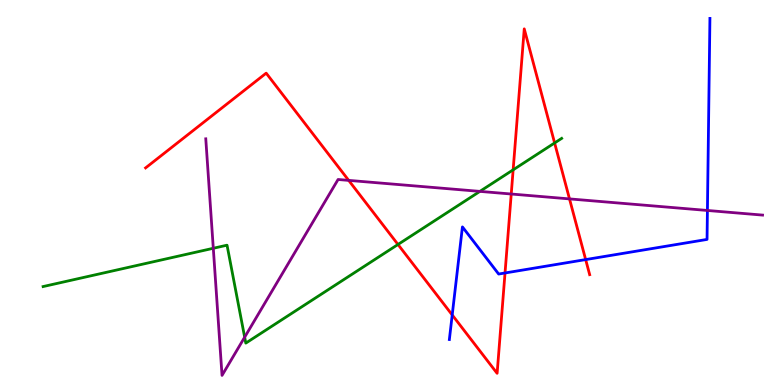[{'lines': ['blue', 'red'], 'intersections': [{'x': 5.84, 'y': 1.82}, {'x': 6.52, 'y': 2.91}, {'x': 7.56, 'y': 3.26}]}, {'lines': ['green', 'red'], 'intersections': [{'x': 5.14, 'y': 3.65}, {'x': 6.62, 'y': 5.59}, {'x': 7.16, 'y': 6.29}]}, {'lines': ['purple', 'red'], 'intersections': [{'x': 4.5, 'y': 5.31}, {'x': 6.6, 'y': 4.96}, {'x': 7.35, 'y': 4.83}]}, {'lines': ['blue', 'green'], 'intersections': []}, {'lines': ['blue', 'purple'], 'intersections': [{'x': 9.13, 'y': 4.53}]}, {'lines': ['green', 'purple'], 'intersections': [{'x': 2.75, 'y': 3.55}, {'x': 3.16, 'y': 1.24}, {'x': 6.19, 'y': 5.03}]}]